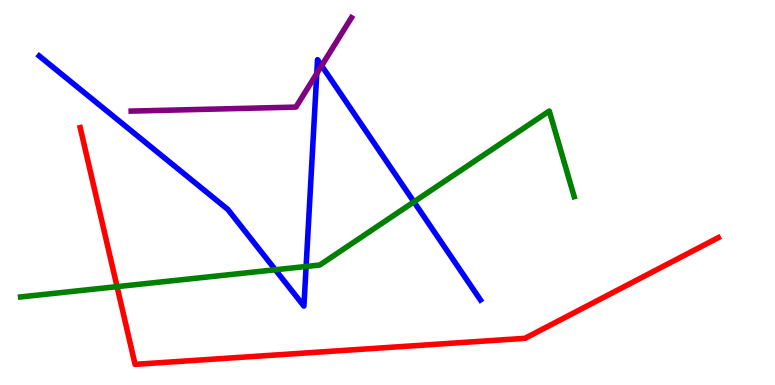[{'lines': ['blue', 'red'], 'intersections': []}, {'lines': ['green', 'red'], 'intersections': [{'x': 1.51, 'y': 2.55}]}, {'lines': ['purple', 'red'], 'intersections': []}, {'lines': ['blue', 'green'], 'intersections': [{'x': 3.55, 'y': 2.99}, {'x': 3.95, 'y': 3.08}, {'x': 5.34, 'y': 4.76}]}, {'lines': ['blue', 'purple'], 'intersections': [{'x': 4.09, 'y': 8.09}, {'x': 4.15, 'y': 8.29}]}, {'lines': ['green', 'purple'], 'intersections': []}]